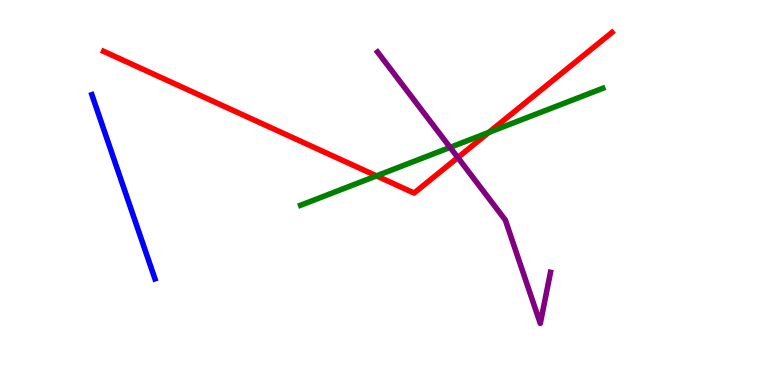[{'lines': ['blue', 'red'], 'intersections': []}, {'lines': ['green', 'red'], 'intersections': [{'x': 4.86, 'y': 5.43}, {'x': 6.31, 'y': 6.56}]}, {'lines': ['purple', 'red'], 'intersections': [{'x': 5.91, 'y': 5.91}]}, {'lines': ['blue', 'green'], 'intersections': []}, {'lines': ['blue', 'purple'], 'intersections': []}, {'lines': ['green', 'purple'], 'intersections': [{'x': 5.81, 'y': 6.17}]}]